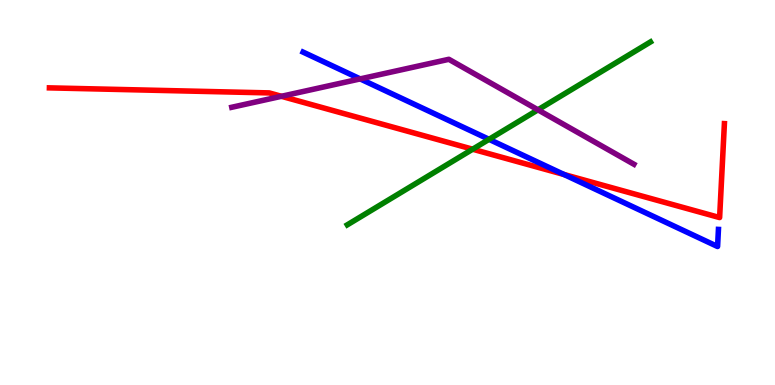[{'lines': ['blue', 'red'], 'intersections': [{'x': 7.28, 'y': 5.47}]}, {'lines': ['green', 'red'], 'intersections': [{'x': 6.1, 'y': 6.12}]}, {'lines': ['purple', 'red'], 'intersections': [{'x': 3.63, 'y': 7.5}]}, {'lines': ['blue', 'green'], 'intersections': [{'x': 6.31, 'y': 6.38}]}, {'lines': ['blue', 'purple'], 'intersections': [{'x': 4.65, 'y': 7.95}]}, {'lines': ['green', 'purple'], 'intersections': [{'x': 6.94, 'y': 7.15}]}]